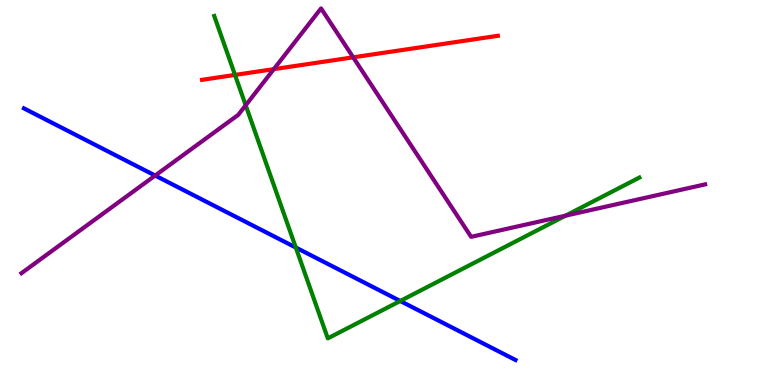[{'lines': ['blue', 'red'], 'intersections': []}, {'lines': ['green', 'red'], 'intersections': [{'x': 3.03, 'y': 8.05}]}, {'lines': ['purple', 'red'], 'intersections': [{'x': 3.53, 'y': 8.2}, {'x': 4.56, 'y': 8.51}]}, {'lines': ['blue', 'green'], 'intersections': [{'x': 3.82, 'y': 3.57}, {'x': 5.16, 'y': 2.18}]}, {'lines': ['blue', 'purple'], 'intersections': [{'x': 2.0, 'y': 5.44}]}, {'lines': ['green', 'purple'], 'intersections': [{'x': 3.17, 'y': 7.27}, {'x': 7.3, 'y': 4.4}]}]